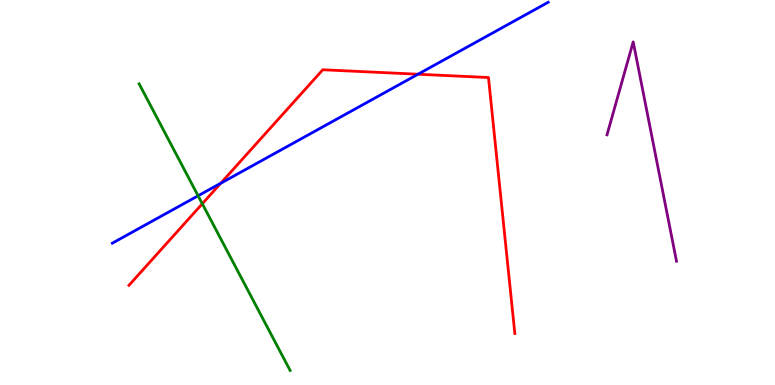[{'lines': ['blue', 'red'], 'intersections': [{'x': 2.85, 'y': 5.24}, {'x': 5.39, 'y': 8.07}]}, {'lines': ['green', 'red'], 'intersections': [{'x': 2.61, 'y': 4.71}]}, {'lines': ['purple', 'red'], 'intersections': []}, {'lines': ['blue', 'green'], 'intersections': [{'x': 2.56, 'y': 4.92}]}, {'lines': ['blue', 'purple'], 'intersections': []}, {'lines': ['green', 'purple'], 'intersections': []}]